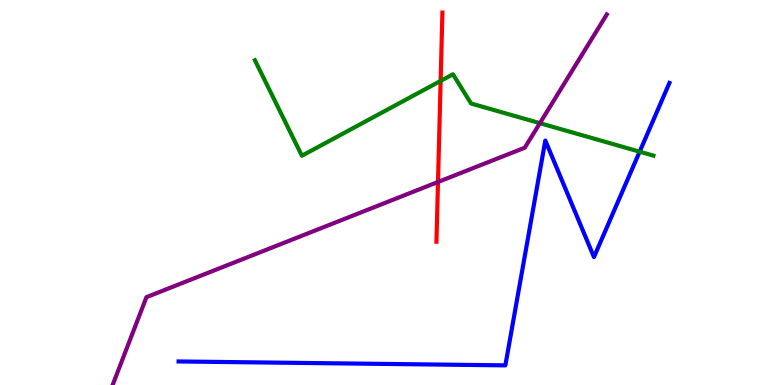[{'lines': ['blue', 'red'], 'intersections': []}, {'lines': ['green', 'red'], 'intersections': [{'x': 5.69, 'y': 7.9}]}, {'lines': ['purple', 'red'], 'intersections': [{'x': 5.65, 'y': 5.27}]}, {'lines': ['blue', 'green'], 'intersections': [{'x': 8.25, 'y': 6.06}]}, {'lines': ['blue', 'purple'], 'intersections': []}, {'lines': ['green', 'purple'], 'intersections': [{'x': 6.97, 'y': 6.8}]}]